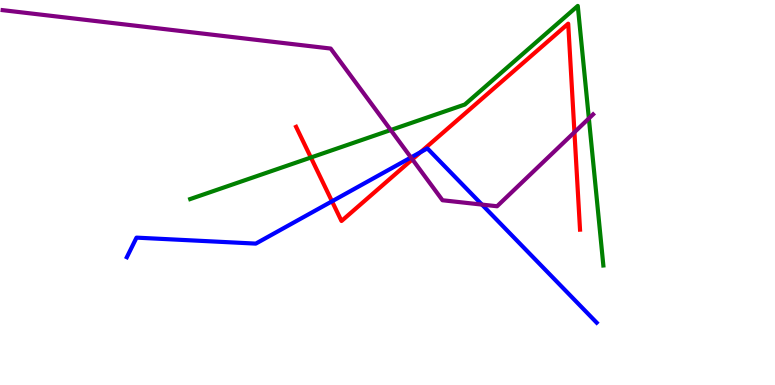[{'lines': ['blue', 'red'], 'intersections': [{'x': 4.28, 'y': 4.77}, {'x': 5.43, 'y': 6.05}]}, {'lines': ['green', 'red'], 'intersections': [{'x': 4.01, 'y': 5.91}]}, {'lines': ['purple', 'red'], 'intersections': [{'x': 5.32, 'y': 5.86}, {'x': 7.41, 'y': 6.57}]}, {'lines': ['blue', 'green'], 'intersections': []}, {'lines': ['blue', 'purple'], 'intersections': [{'x': 5.3, 'y': 5.91}, {'x': 6.22, 'y': 4.69}]}, {'lines': ['green', 'purple'], 'intersections': [{'x': 5.04, 'y': 6.62}, {'x': 7.6, 'y': 6.92}]}]